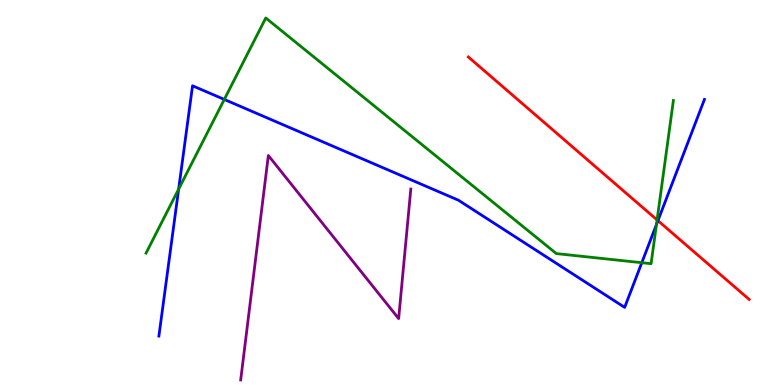[{'lines': ['blue', 'red'], 'intersections': [{'x': 8.49, 'y': 4.27}]}, {'lines': ['green', 'red'], 'intersections': [{'x': 8.48, 'y': 4.29}]}, {'lines': ['purple', 'red'], 'intersections': []}, {'lines': ['blue', 'green'], 'intersections': [{'x': 2.31, 'y': 5.09}, {'x': 2.89, 'y': 7.42}, {'x': 8.28, 'y': 3.18}, {'x': 8.47, 'y': 4.17}]}, {'lines': ['blue', 'purple'], 'intersections': []}, {'lines': ['green', 'purple'], 'intersections': []}]